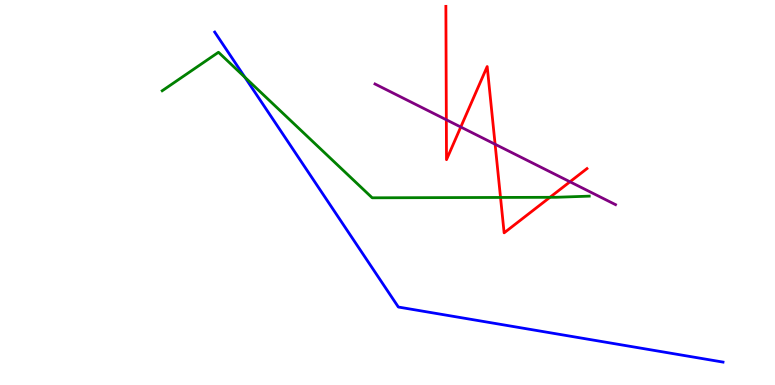[{'lines': ['blue', 'red'], 'intersections': []}, {'lines': ['green', 'red'], 'intersections': [{'x': 6.46, 'y': 4.87}, {'x': 7.1, 'y': 4.88}]}, {'lines': ['purple', 'red'], 'intersections': [{'x': 5.76, 'y': 6.89}, {'x': 5.95, 'y': 6.7}, {'x': 6.39, 'y': 6.25}, {'x': 7.35, 'y': 5.28}]}, {'lines': ['blue', 'green'], 'intersections': [{'x': 3.16, 'y': 7.99}]}, {'lines': ['blue', 'purple'], 'intersections': []}, {'lines': ['green', 'purple'], 'intersections': []}]